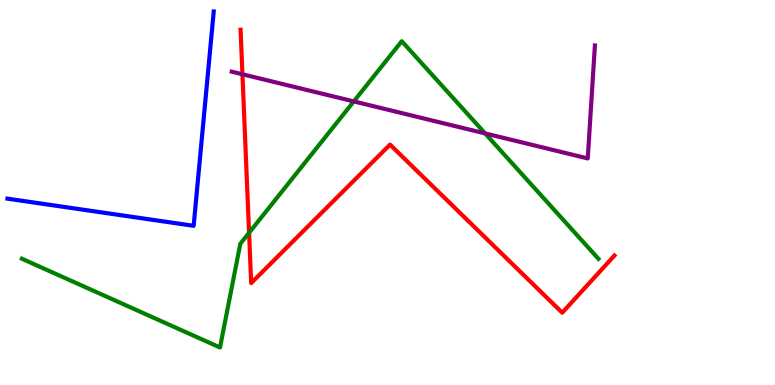[{'lines': ['blue', 'red'], 'intersections': []}, {'lines': ['green', 'red'], 'intersections': [{'x': 3.21, 'y': 3.95}]}, {'lines': ['purple', 'red'], 'intersections': [{'x': 3.13, 'y': 8.07}]}, {'lines': ['blue', 'green'], 'intersections': []}, {'lines': ['blue', 'purple'], 'intersections': []}, {'lines': ['green', 'purple'], 'intersections': [{'x': 4.57, 'y': 7.37}, {'x': 6.26, 'y': 6.53}]}]